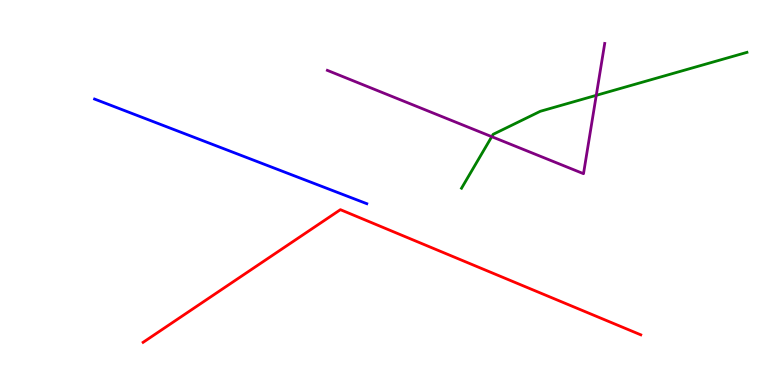[{'lines': ['blue', 'red'], 'intersections': []}, {'lines': ['green', 'red'], 'intersections': []}, {'lines': ['purple', 'red'], 'intersections': []}, {'lines': ['blue', 'green'], 'intersections': []}, {'lines': ['blue', 'purple'], 'intersections': []}, {'lines': ['green', 'purple'], 'intersections': [{'x': 6.35, 'y': 6.45}, {'x': 7.69, 'y': 7.52}]}]